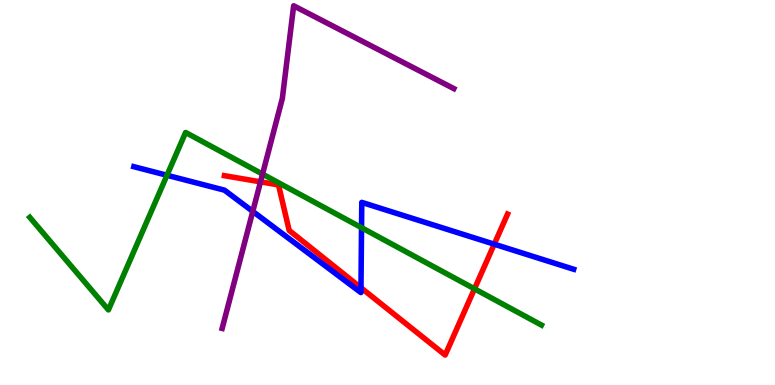[{'lines': ['blue', 'red'], 'intersections': [{'x': 4.66, 'y': 2.53}, {'x': 6.38, 'y': 3.66}]}, {'lines': ['green', 'red'], 'intersections': [{'x': 6.12, 'y': 2.5}]}, {'lines': ['purple', 'red'], 'intersections': [{'x': 3.36, 'y': 5.28}]}, {'lines': ['blue', 'green'], 'intersections': [{'x': 2.15, 'y': 5.45}, {'x': 4.66, 'y': 4.09}]}, {'lines': ['blue', 'purple'], 'intersections': [{'x': 3.26, 'y': 4.51}]}, {'lines': ['green', 'purple'], 'intersections': [{'x': 3.39, 'y': 5.48}]}]